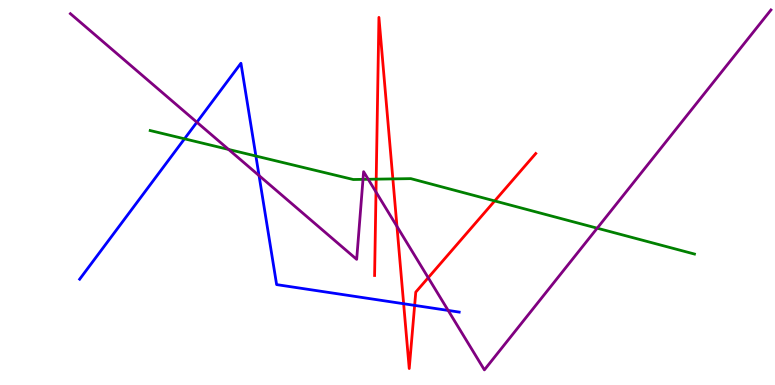[{'lines': ['blue', 'red'], 'intersections': [{'x': 5.21, 'y': 2.11}, {'x': 5.35, 'y': 2.07}]}, {'lines': ['green', 'red'], 'intersections': [{'x': 4.85, 'y': 5.35}, {'x': 5.07, 'y': 5.35}, {'x': 6.38, 'y': 4.78}]}, {'lines': ['purple', 'red'], 'intersections': [{'x': 4.85, 'y': 5.01}, {'x': 5.12, 'y': 4.12}, {'x': 5.53, 'y': 2.79}]}, {'lines': ['blue', 'green'], 'intersections': [{'x': 2.38, 'y': 6.39}, {'x': 3.3, 'y': 5.95}]}, {'lines': ['blue', 'purple'], 'intersections': [{'x': 2.54, 'y': 6.83}, {'x': 3.34, 'y': 5.44}, {'x': 5.78, 'y': 1.94}]}, {'lines': ['green', 'purple'], 'intersections': [{'x': 2.95, 'y': 6.12}, {'x': 4.68, 'y': 5.34}, {'x': 4.75, 'y': 5.34}, {'x': 7.71, 'y': 4.07}]}]